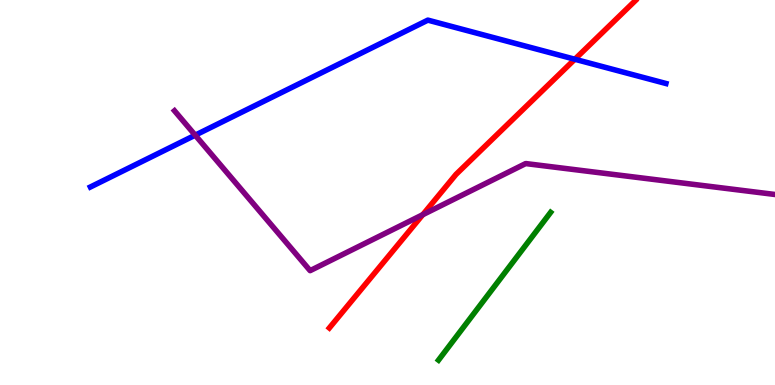[{'lines': ['blue', 'red'], 'intersections': [{'x': 7.42, 'y': 8.46}]}, {'lines': ['green', 'red'], 'intersections': []}, {'lines': ['purple', 'red'], 'intersections': [{'x': 5.46, 'y': 4.42}]}, {'lines': ['blue', 'green'], 'intersections': []}, {'lines': ['blue', 'purple'], 'intersections': [{'x': 2.52, 'y': 6.49}]}, {'lines': ['green', 'purple'], 'intersections': []}]